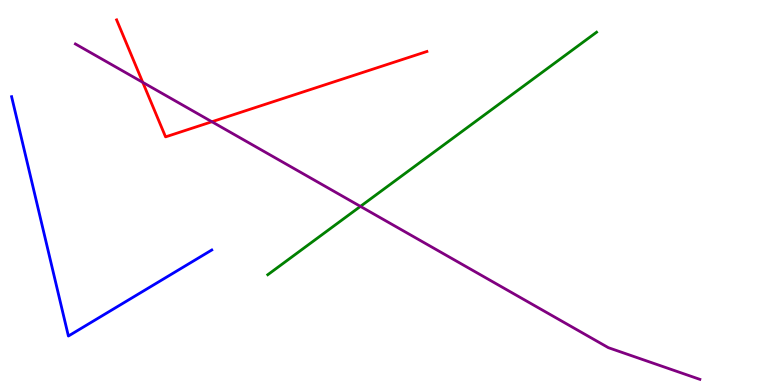[{'lines': ['blue', 'red'], 'intersections': []}, {'lines': ['green', 'red'], 'intersections': []}, {'lines': ['purple', 'red'], 'intersections': [{'x': 1.84, 'y': 7.86}, {'x': 2.73, 'y': 6.84}]}, {'lines': ['blue', 'green'], 'intersections': []}, {'lines': ['blue', 'purple'], 'intersections': []}, {'lines': ['green', 'purple'], 'intersections': [{'x': 4.65, 'y': 4.64}]}]